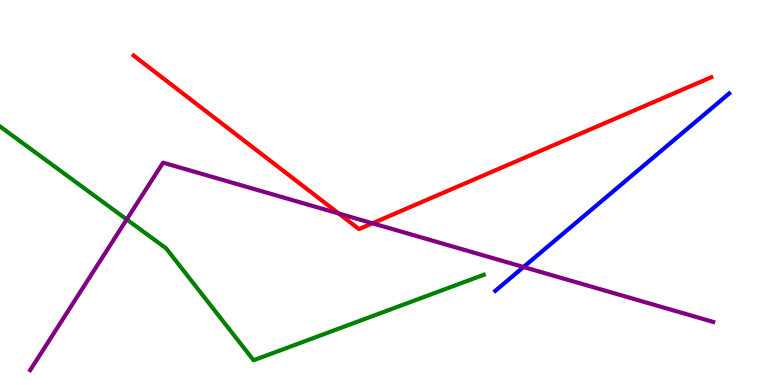[{'lines': ['blue', 'red'], 'intersections': []}, {'lines': ['green', 'red'], 'intersections': []}, {'lines': ['purple', 'red'], 'intersections': [{'x': 4.37, 'y': 4.45}, {'x': 4.81, 'y': 4.2}]}, {'lines': ['blue', 'green'], 'intersections': []}, {'lines': ['blue', 'purple'], 'intersections': [{'x': 6.76, 'y': 3.06}]}, {'lines': ['green', 'purple'], 'intersections': [{'x': 1.63, 'y': 4.3}]}]